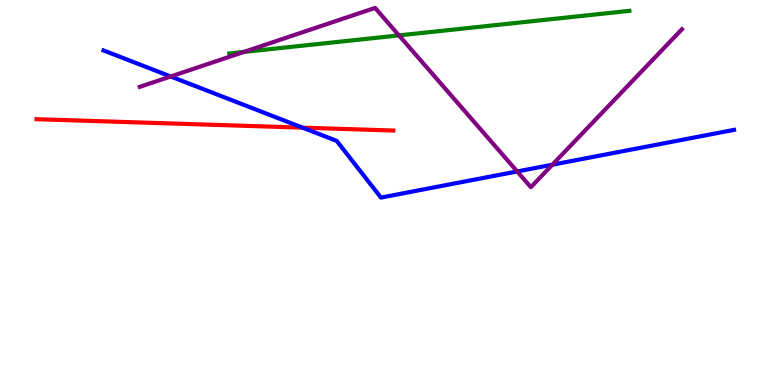[{'lines': ['blue', 'red'], 'intersections': [{'x': 3.9, 'y': 6.68}]}, {'lines': ['green', 'red'], 'intersections': []}, {'lines': ['purple', 'red'], 'intersections': []}, {'lines': ['blue', 'green'], 'intersections': []}, {'lines': ['blue', 'purple'], 'intersections': [{'x': 2.2, 'y': 8.01}, {'x': 6.67, 'y': 5.55}, {'x': 7.13, 'y': 5.72}]}, {'lines': ['green', 'purple'], 'intersections': [{'x': 3.15, 'y': 8.65}, {'x': 5.15, 'y': 9.08}]}]